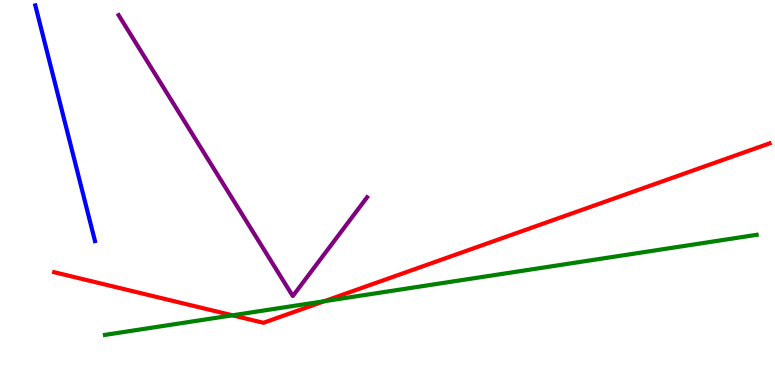[{'lines': ['blue', 'red'], 'intersections': []}, {'lines': ['green', 'red'], 'intersections': [{'x': 3.0, 'y': 1.81}, {'x': 4.18, 'y': 2.18}]}, {'lines': ['purple', 'red'], 'intersections': []}, {'lines': ['blue', 'green'], 'intersections': []}, {'lines': ['blue', 'purple'], 'intersections': []}, {'lines': ['green', 'purple'], 'intersections': []}]